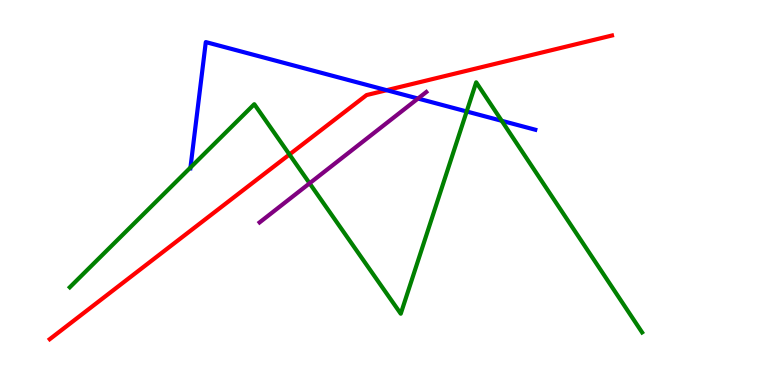[{'lines': ['blue', 'red'], 'intersections': [{'x': 4.99, 'y': 7.66}]}, {'lines': ['green', 'red'], 'intersections': [{'x': 3.73, 'y': 5.99}]}, {'lines': ['purple', 'red'], 'intersections': []}, {'lines': ['blue', 'green'], 'intersections': [{'x': 2.46, 'y': 5.65}, {'x': 6.02, 'y': 7.1}, {'x': 6.47, 'y': 6.86}]}, {'lines': ['blue', 'purple'], 'intersections': [{'x': 5.39, 'y': 7.44}]}, {'lines': ['green', 'purple'], 'intersections': [{'x': 3.99, 'y': 5.24}]}]